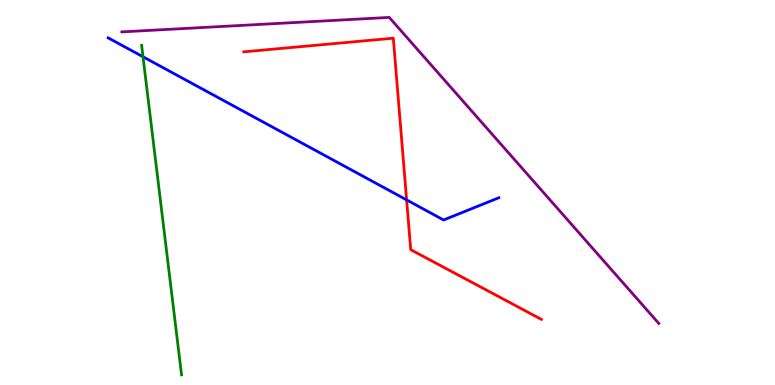[{'lines': ['blue', 'red'], 'intersections': [{'x': 5.25, 'y': 4.81}]}, {'lines': ['green', 'red'], 'intersections': []}, {'lines': ['purple', 'red'], 'intersections': []}, {'lines': ['blue', 'green'], 'intersections': [{'x': 1.85, 'y': 8.53}]}, {'lines': ['blue', 'purple'], 'intersections': []}, {'lines': ['green', 'purple'], 'intersections': []}]